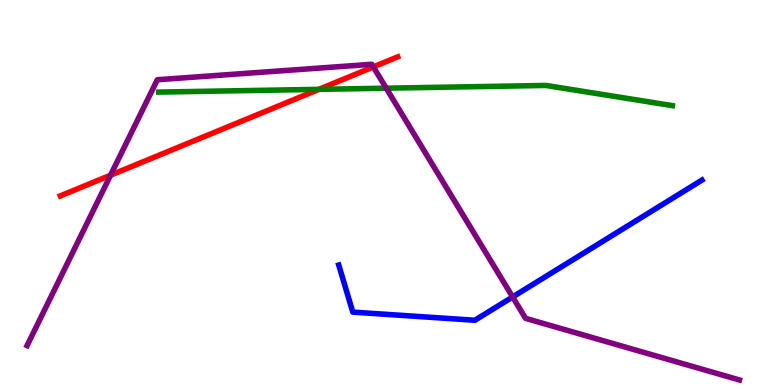[{'lines': ['blue', 'red'], 'intersections': []}, {'lines': ['green', 'red'], 'intersections': [{'x': 4.11, 'y': 7.68}]}, {'lines': ['purple', 'red'], 'intersections': [{'x': 1.43, 'y': 5.45}, {'x': 4.82, 'y': 8.26}]}, {'lines': ['blue', 'green'], 'intersections': []}, {'lines': ['blue', 'purple'], 'intersections': [{'x': 6.61, 'y': 2.29}]}, {'lines': ['green', 'purple'], 'intersections': [{'x': 4.98, 'y': 7.71}]}]